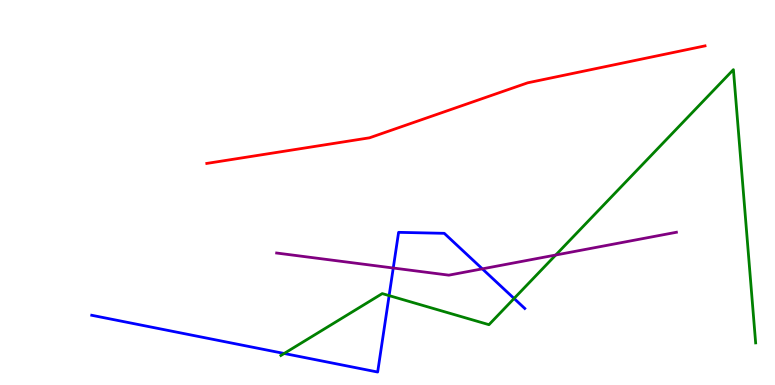[{'lines': ['blue', 'red'], 'intersections': []}, {'lines': ['green', 'red'], 'intersections': []}, {'lines': ['purple', 'red'], 'intersections': []}, {'lines': ['blue', 'green'], 'intersections': [{'x': 3.67, 'y': 0.819}, {'x': 5.02, 'y': 2.32}, {'x': 6.63, 'y': 2.25}]}, {'lines': ['blue', 'purple'], 'intersections': [{'x': 5.07, 'y': 3.04}, {'x': 6.22, 'y': 3.02}]}, {'lines': ['green', 'purple'], 'intersections': [{'x': 7.17, 'y': 3.38}]}]